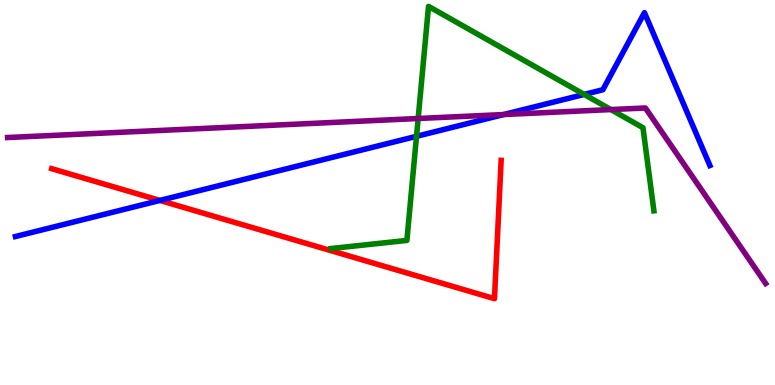[{'lines': ['blue', 'red'], 'intersections': [{'x': 2.06, 'y': 4.79}]}, {'lines': ['green', 'red'], 'intersections': []}, {'lines': ['purple', 'red'], 'intersections': []}, {'lines': ['blue', 'green'], 'intersections': [{'x': 5.37, 'y': 6.46}, {'x': 7.54, 'y': 7.55}]}, {'lines': ['blue', 'purple'], 'intersections': [{'x': 6.5, 'y': 7.02}]}, {'lines': ['green', 'purple'], 'intersections': [{'x': 5.4, 'y': 6.92}, {'x': 7.88, 'y': 7.15}]}]